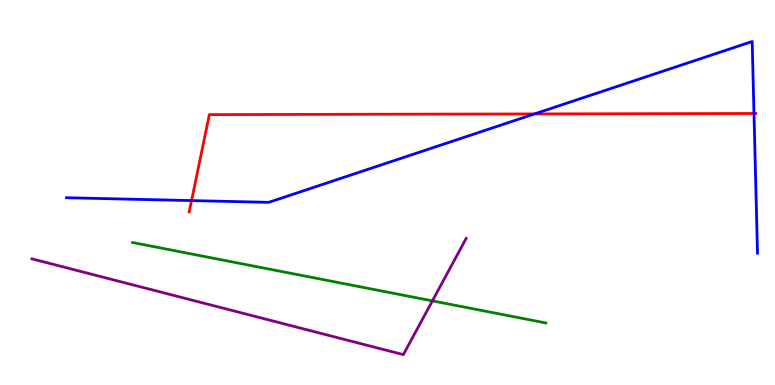[{'lines': ['blue', 'red'], 'intersections': [{'x': 2.47, 'y': 4.79}, {'x': 6.9, 'y': 7.04}, {'x': 9.73, 'y': 7.05}]}, {'lines': ['green', 'red'], 'intersections': []}, {'lines': ['purple', 'red'], 'intersections': []}, {'lines': ['blue', 'green'], 'intersections': []}, {'lines': ['blue', 'purple'], 'intersections': []}, {'lines': ['green', 'purple'], 'intersections': [{'x': 5.58, 'y': 2.19}]}]